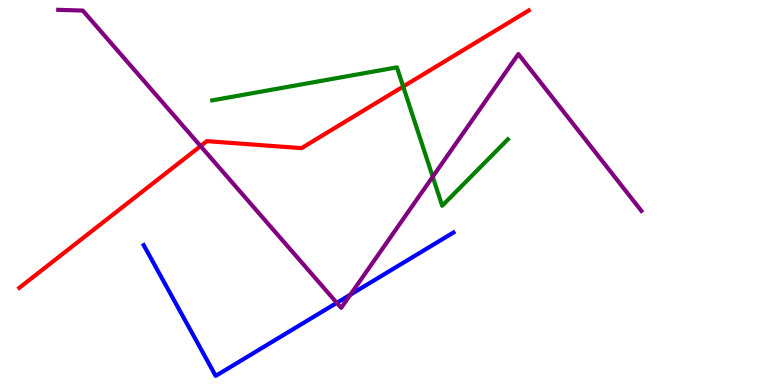[{'lines': ['blue', 'red'], 'intersections': []}, {'lines': ['green', 'red'], 'intersections': [{'x': 5.2, 'y': 7.75}]}, {'lines': ['purple', 'red'], 'intersections': [{'x': 2.59, 'y': 6.21}]}, {'lines': ['blue', 'green'], 'intersections': []}, {'lines': ['blue', 'purple'], 'intersections': [{'x': 4.35, 'y': 2.13}, {'x': 4.52, 'y': 2.35}]}, {'lines': ['green', 'purple'], 'intersections': [{'x': 5.58, 'y': 5.41}]}]